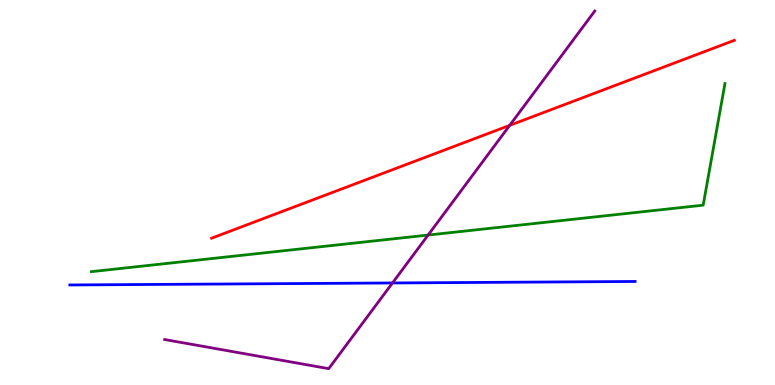[{'lines': ['blue', 'red'], 'intersections': []}, {'lines': ['green', 'red'], 'intersections': []}, {'lines': ['purple', 'red'], 'intersections': [{'x': 6.58, 'y': 6.74}]}, {'lines': ['blue', 'green'], 'intersections': []}, {'lines': ['blue', 'purple'], 'intersections': [{'x': 5.06, 'y': 2.65}]}, {'lines': ['green', 'purple'], 'intersections': [{'x': 5.52, 'y': 3.89}]}]